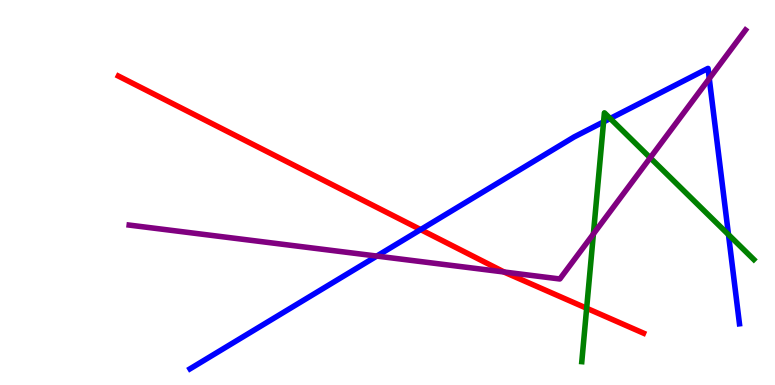[{'lines': ['blue', 'red'], 'intersections': [{'x': 5.43, 'y': 4.04}]}, {'lines': ['green', 'red'], 'intersections': [{'x': 7.57, 'y': 1.99}]}, {'lines': ['purple', 'red'], 'intersections': [{'x': 6.5, 'y': 2.93}]}, {'lines': ['blue', 'green'], 'intersections': [{'x': 7.79, 'y': 6.83}, {'x': 7.87, 'y': 6.92}, {'x': 9.4, 'y': 3.91}]}, {'lines': ['blue', 'purple'], 'intersections': [{'x': 4.86, 'y': 3.35}, {'x': 9.15, 'y': 7.96}]}, {'lines': ['green', 'purple'], 'intersections': [{'x': 7.66, 'y': 3.92}, {'x': 8.39, 'y': 5.9}]}]